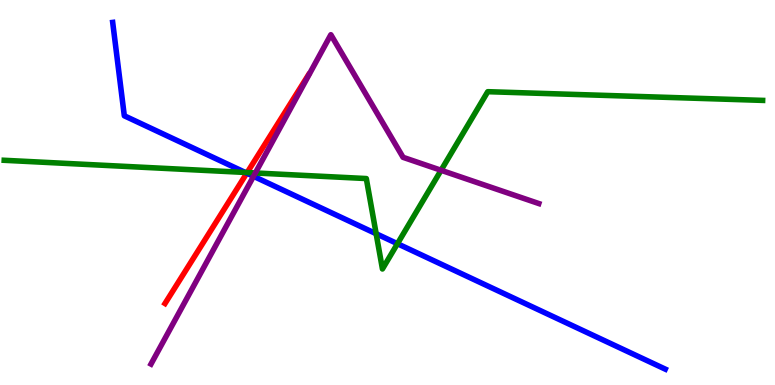[{'lines': ['blue', 'red'], 'intersections': [{'x': 3.18, 'y': 5.5}]}, {'lines': ['green', 'red'], 'intersections': [{'x': 3.19, 'y': 5.52}]}, {'lines': ['purple', 'red'], 'intersections': []}, {'lines': ['blue', 'green'], 'intersections': [{'x': 3.17, 'y': 5.52}, {'x': 4.85, 'y': 3.93}, {'x': 5.13, 'y': 3.67}]}, {'lines': ['blue', 'purple'], 'intersections': [{'x': 3.27, 'y': 5.42}]}, {'lines': ['green', 'purple'], 'intersections': [{'x': 3.29, 'y': 5.51}, {'x': 5.69, 'y': 5.58}]}]